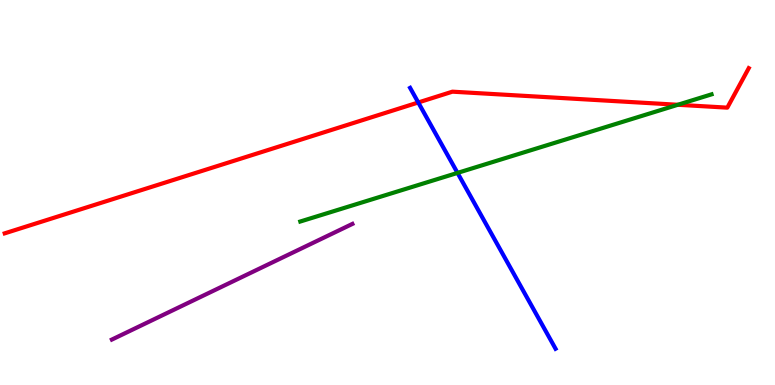[{'lines': ['blue', 'red'], 'intersections': [{'x': 5.4, 'y': 7.34}]}, {'lines': ['green', 'red'], 'intersections': [{'x': 8.75, 'y': 7.28}]}, {'lines': ['purple', 'red'], 'intersections': []}, {'lines': ['blue', 'green'], 'intersections': [{'x': 5.9, 'y': 5.51}]}, {'lines': ['blue', 'purple'], 'intersections': []}, {'lines': ['green', 'purple'], 'intersections': []}]